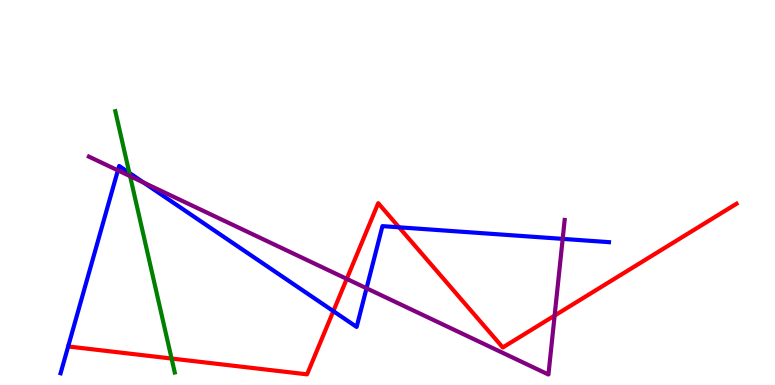[{'lines': ['blue', 'red'], 'intersections': [{'x': 4.3, 'y': 1.92}, {'x': 5.15, 'y': 4.1}]}, {'lines': ['green', 'red'], 'intersections': [{'x': 2.21, 'y': 0.687}]}, {'lines': ['purple', 'red'], 'intersections': [{'x': 4.47, 'y': 2.76}, {'x': 7.16, 'y': 1.8}]}, {'lines': ['blue', 'green'], 'intersections': [{'x': 1.67, 'y': 5.51}]}, {'lines': ['blue', 'purple'], 'intersections': [{'x': 1.52, 'y': 5.57}, {'x': 1.85, 'y': 5.26}, {'x': 4.73, 'y': 2.51}, {'x': 7.26, 'y': 3.8}]}, {'lines': ['green', 'purple'], 'intersections': [{'x': 1.68, 'y': 5.42}]}]